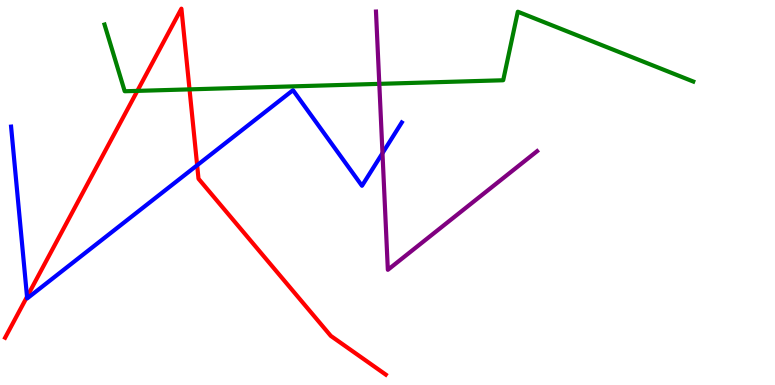[{'lines': ['blue', 'red'], 'intersections': [{'x': 0.349, 'y': 2.29}, {'x': 2.54, 'y': 5.71}]}, {'lines': ['green', 'red'], 'intersections': [{'x': 1.77, 'y': 7.64}, {'x': 2.45, 'y': 7.68}]}, {'lines': ['purple', 'red'], 'intersections': []}, {'lines': ['blue', 'green'], 'intersections': []}, {'lines': ['blue', 'purple'], 'intersections': [{'x': 4.94, 'y': 6.02}]}, {'lines': ['green', 'purple'], 'intersections': [{'x': 4.89, 'y': 7.82}]}]